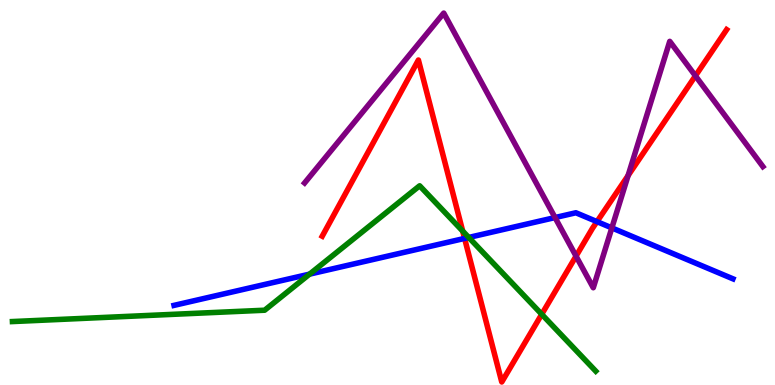[{'lines': ['blue', 'red'], 'intersections': [{'x': 5.99, 'y': 3.81}, {'x': 7.7, 'y': 4.24}]}, {'lines': ['green', 'red'], 'intersections': [{'x': 5.97, 'y': 4.0}, {'x': 6.99, 'y': 1.84}]}, {'lines': ['purple', 'red'], 'intersections': [{'x': 7.43, 'y': 3.35}, {'x': 8.1, 'y': 5.44}, {'x': 8.97, 'y': 8.03}]}, {'lines': ['blue', 'green'], 'intersections': [{'x': 3.99, 'y': 2.88}, {'x': 6.05, 'y': 3.83}]}, {'lines': ['blue', 'purple'], 'intersections': [{'x': 7.16, 'y': 4.35}, {'x': 7.89, 'y': 4.08}]}, {'lines': ['green', 'purple'], 'intersections': []}]